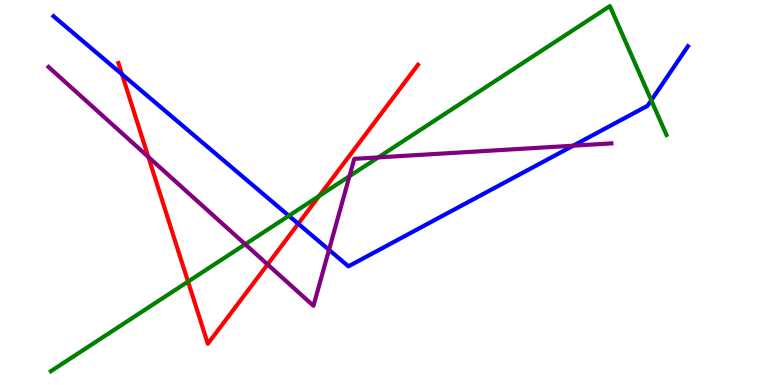[{'lines': ['blue', 'red'], 'intersections': [{'x': 1.57, 'y': 8.07}, {'x': 3.85, 'y': 4.19}]}, {'lines': ['green', 'red'], 'intersections': [{'x': 2.43, 'y': 2.69}, {'x': 4.12, 'y': 4.91}]}, {'lines': ['purple', 'red'], 'intersections': [{'x': 1.91, 'y': 5.92}, {'x': 3.45, 'y': 3.13}]}, {'lines': ['blue', 'green'], 'intersections': [{'x': 3.73, 'y': 4.4}, {'x': 8.4, 'y': 7.39}]}, {'lines': ['blue', 'purple'], 'intersections': [{'x': 4.25, 'y': 3.51}, {'x': 7.4, 'y': 6.22}]}, {'lines': ['green', 'purple'], 'intersections': [{'x': 3.16, 'y': 3.66}, {'x': 4.51, 'y': 5.42}, {'x': 4.88, 'y': 5.91}]}]